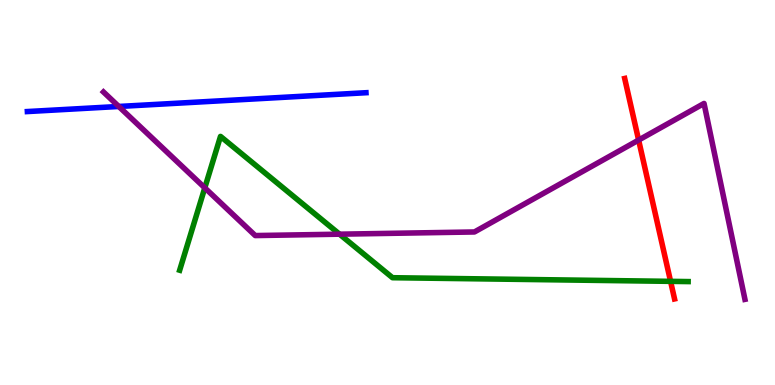[{'lines': ['blue', 'red'], 'intersections': []}, {'lines': ['green', 'red'], 'intersections': [{'x': 8.65, 'y': 2.69}]}, {'lines': ['purple', 'red'], 'intersections': [{'x': 8.24, 'y': 6.36}]}, {'lines': ['blue', 'green'], 'intersections': []}, {'lines': ['blue', 'purple'], 'intersections': [{'x': 1.53, 'y': 7.23}]}, {'lines': ['green', 'purple'], 'intersections': [{'x': 2.64, 'y': 5.12}, {'x': 4.38, 'y': 3.92}]}]